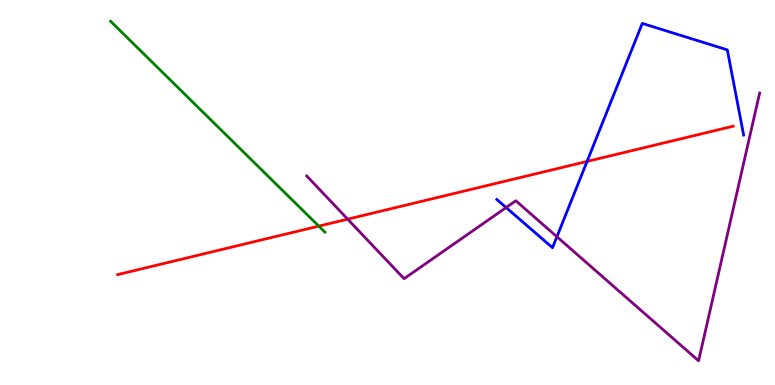[{'lines': ['blue', 'red'], 'intersections': [{'x': 7.57, 'y': 5.81}]}, {'lines': ['green', 'red'], 'intersections': [{'x': 4.11, 'y': 4.13}]}, {'lines': ['purple', 'red'], 'intersections': [{'x': 4.49, 'y': 4.31}]}, {'lines': ['blue', 'green'], 'intersections': []}, {'lines': ['blue', 'purple'], 'intersections': [{'x': 6.53, 'y': 4.61}, {'x': 7.19, 'y': 3.85}]}, {'lines': ['green', 'purple'], 'intersections': []}]